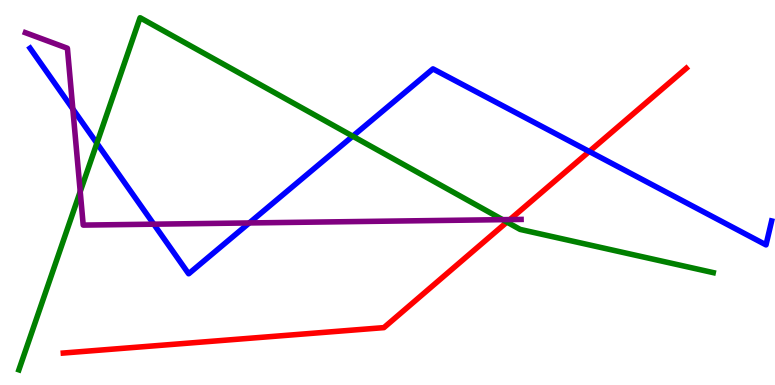[{'lines': ['blue', 'red'], 'intersections': [{'x': 7.6, 'y': 6.07}]}, {'lines': ['green', 'red'], 'intersections': [{'x': 6.54, 'y': 4.23}]}, {'lines': ['purple', 'red'], 'intersections': [{'x': 6.58, 'y': 4.3}]}, {'lines': ['blue', 'green'], 'intersections': [{'x': 1.25, 'y': 6.28}, {'x': 4.55, 'y': 6.46}]}, {'lines': ['blue', 'purple'], 'intersections': [{'x': 0.94, 'y': 7.17}, {'x': 1.98, 'y': 4.18}, {'x': 3.22, 'y': 4.21}]}, {'lines': ['green', 'purple'], 'intersections': [{'x': 1.04, 'y': 5.02}, {'x': 6.49, 'y': 4.29}]}]